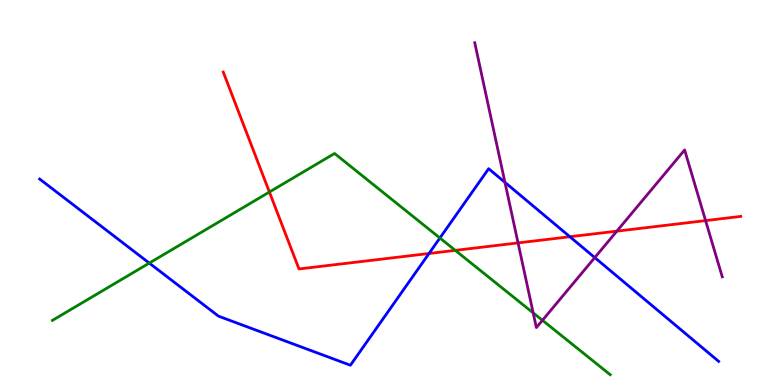[{'lines': ['blue', 'red'], 'intersections': [{'x': 5.54, 'y': 3.42}, {'x': 7.35, 'y': 3.85}]}, {'lines': ['green', 'red'], 'intersections': [{'x': 3.48, 'y': 5.01}, {'x': 5.87, 'y': 3.5}]}, {'lines': ['purple', 'red'], 'intersections': [{'x': 6.68, 'y': 3.69}, {'x': 7.96, 'y': 4.0}, {'x': 9.1, 'y': 4.27}]}, {'lines': ['blue', 'green'], 'intersections': [{'x': 1.93, 'y': 3.17}, {'x': 5.68, 'y': 3.82}]}, {'lines': ['blue', 'purple'], 'intersections': [{'x': 6.52, 'y': 5.26}, {'x': 7.67, 'y': 3.31}]}, {'lines': ['green', 'purple'], 'intersections': [{'x': 6.88, 'y': 1.87}, {'x': 7.0, 'y': 1.68}]}]